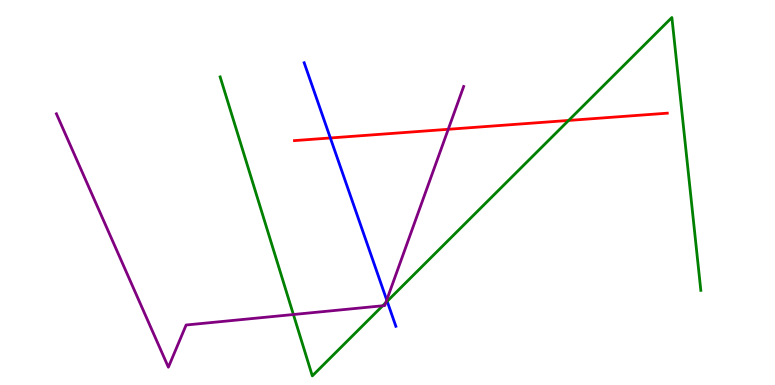[{'lines': ['blue', 'red'], 'intersections': [{'x': 4.26, 'y': 6.42}]}, {'lines': ['green', 'red'], 'intersections': [{'x': 7.34, 'y': 6.87}]}, {'lines': ['purple', 'red'], 'intersections': [{'x': 5.78, 'y': 6.64}]}, {'lines': ['blue', 'green'], 'intersections': [{'x': 5.0, 'y': 2.17}]}, {'lines': ['blue', 'purple'], 'intersections': [{'x': 4.99, 'y': 2.21}]}, {'lines': ['green', 'purple'], 'intersections': [{'x': 3.79, 'y': 1.83}, {'x': 4.94, 'y': 2.06}, {'x': 4.98, 'y': 2.14}]}]